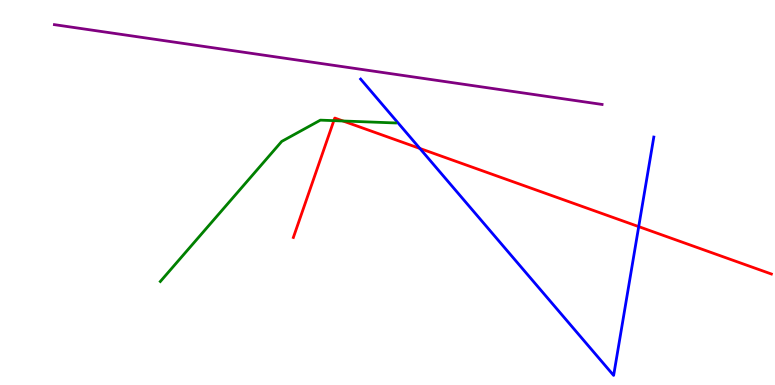[{'lines': ['blue', 'red'], 'intersections': [{'x': 5.42, 'y': 6.14}, {'x': 8.24, 'y': 4.11}]}, {'lines': ['green', 'red'], 'intersections': [{'x': 4.31, 'y': 6.87}, {'x': 4.43, 'y': 6.86}]}, {'lines': ['purple', 'red'], 'intersections': []}, {'lines': ['blue', 'green'], 'intersections': []}, {'lines': ['blue', 'purple'], 'intersections': []}, {'lines': ['green', 'purple'], 'intersections': []}]